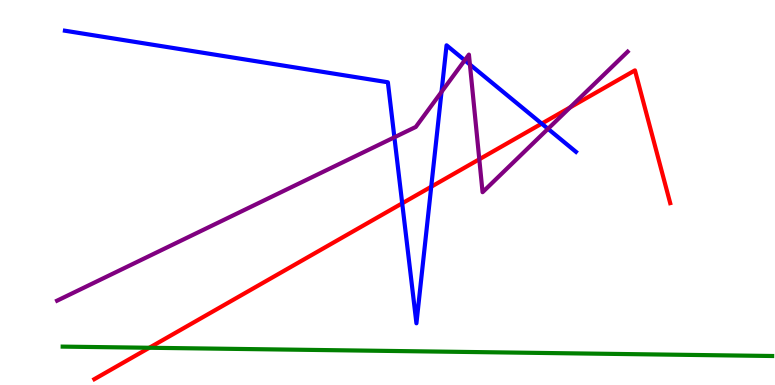[{'lines': ['blue', 'red'], 'intersections': [{'x': 5.19, 'y': 4.72}, {'x': 5.56, 'y': 5.15}, {'x': 6.99, 'y': 6.79}]}, {'lines': ['green', 'red'], 'intersections': [{'x': 1.93, 'y': 0.967}]}, {'lines': ['purple', 'red'], 'intersections': [{'x': 6.18, 'y': 5.86}, {'x': 7.36, 'y': 7.21}]}, {'lines': ['blue', 'green'], 'intersections': []}, {'lines': ['blue', 'purple'], 'intersections': [{'x': 5.09, 'y': 6.43}, {'x': 5.7, 'y': 7.61}, {'x': 6.0, 'y': 8.43}, {'x': 6.06, 'y': 8.32}, {'x': 7.07, 'y': 6.65}]}, {'lines': ['green', 'purple'], 'intersections': []}]